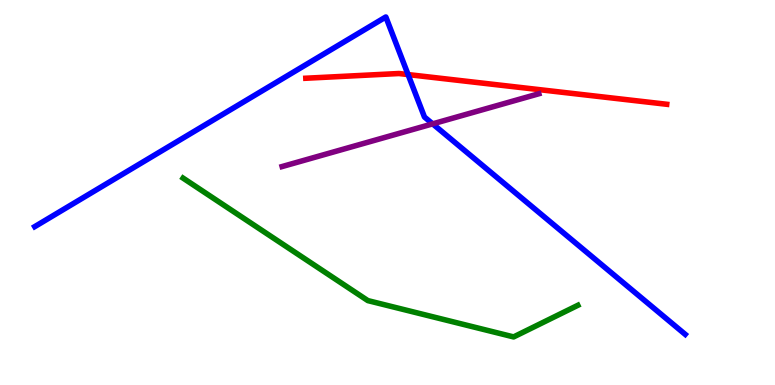[{'lines': ['blue', 'red'], 'intersections': [{'x': 5.27, 'y': 8.06}]}, {'lines': ['green', 'red'], 'intersections': []}, {'lines': ['purple', 'red'], 'intersections': []}, {'lines': ['blue', 'green'], 'intersections': []}, {'lines': ['blue', 'purple'], 'intersections': [{'x': 5.58, 'y': 6.78}]}, {'lines': ['green', 'purple'], 'intersections': []}]